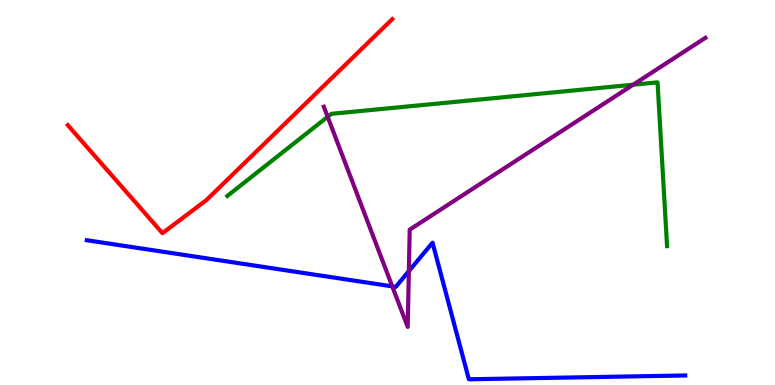[{'lines': ['blue', 'red'], 'intersections': []}, {'lines': ['green', 'red'], 'intersections': []}, {'lines': ['purple', 'red'], 'intersections': []}, {'lines': ['blue', 'green'], 'intersections': []}, {'lines': ['blue', 'purple'], 'intersections': [{'x': 5.06, 'y': 2.56}, {'x': 5.28, 'y': 2.96}]}, {'lines': ['green', 'purple'], 'intersections': [{'x': 4.23, 'y': 6.97}, {'x': 8.17, 'y': 7.8}]}]